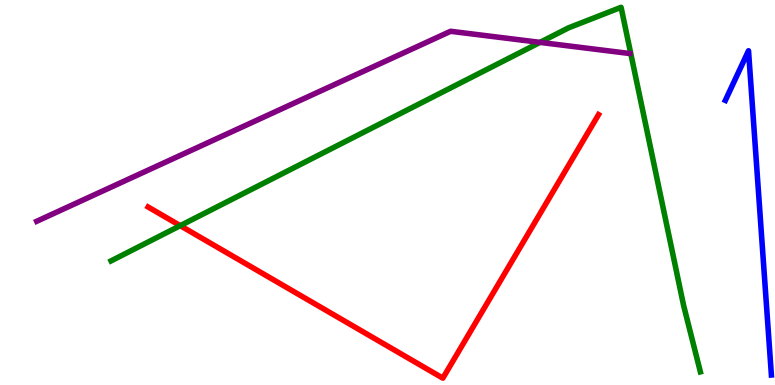[{'lines': ['blue', 'red'], 'intersections': []}, {'lines': ['green', 'red'], 'intersections': [{'x': 2.33, 'y': 4.14}]}, {'lines': ['purple', 'red'], 'intersections': []}, {'lines': ['blue', 'green'], 'intersections': []}, {'lines': ['blue', 'purple'], 'intersections': []}, {'lines': ['green', 'purple'], 'intersections': [{'x': 6.97, 'y': 8.9}]}]